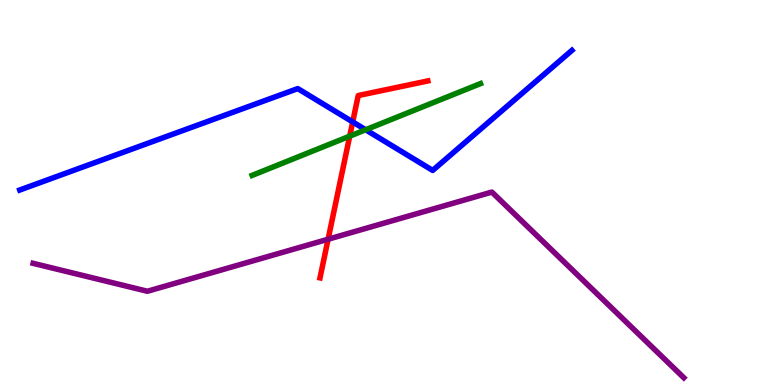[{'lines': ['blue', 'red'], 'intersections': [{'x': 4.55, 'y': 6.83}]}, {'lines': ['green', 'red'], 'intersections': [{'x': 4.51, 'y': 6.46}]}, {'lines': ['purple', 'red'], 'intersections': [{'x': 4.23, 'y': 3.79}]}, {'lines': ['blue', 'green'], 'intersections': [{'x': 4.72, 'y': 6.63}]}, {'lines': ['blue', 'purple'], 'intersections': []}, {'lines': ['green', 'purple'], 'intersections': []}]